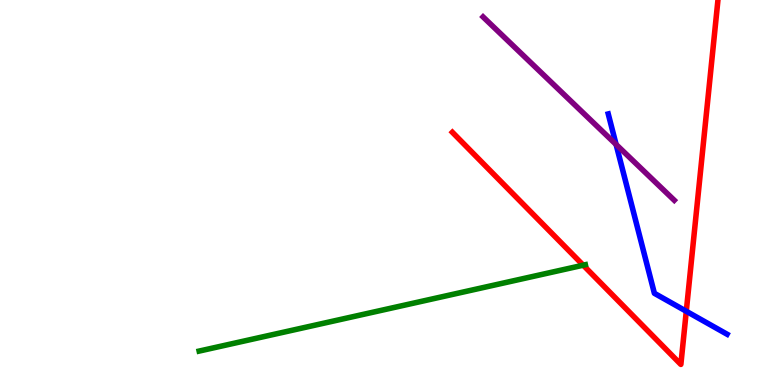[{'lines': ['blue', 'red'], 'intersections': [{'x': 8.86, 'y': 1.92}]}, {'lines': ['green', 'red'], 'intersections': [{'x': 7.53, 'y': 3.11}]}, {'lines': ['purple', 'red'], 'intersections': []}, {'lines': ['blue', 'green'], 'intersections': []}, {'lines': ['blue', 'purple'], 'intersections': [{'x': 7.95, 'y': 6.25}]}, {'lines': ['green', 'purple'], 'intersections': []}]